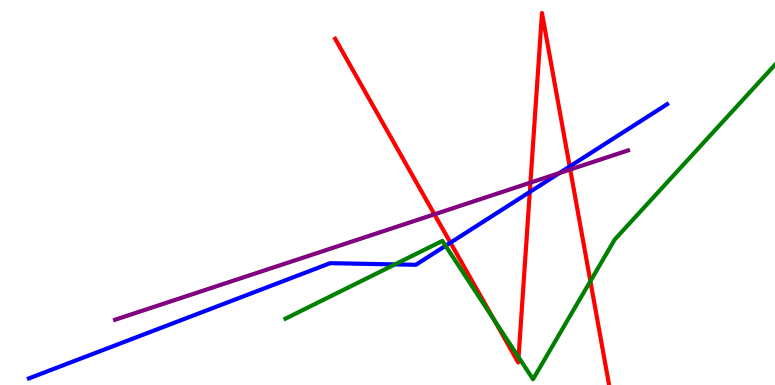[{'lines': ['blue', 'red'], 'intersections': [{'x': 5.81, 'y': 3.7}, {'x': 6.84, 'y': 5.01}, {'x': 7.35, 'y': 5.68}]}, {'lines': ['green', 'red'], 'intersections': [{'x': 6.38, 'y': 1.69}, {'x': 6.69, 'y': 0.723}, {'x': 7.62, 'y': 2.7}]}, {'lines': ['purple', 'red'], 'intersections': [{'x': 5.61, 'y': 4.43}, {'x': 6.84, 'y': 5.26}, {'x': 7.36, 'y': 5.6}]}, {'lines': ['blue', 'green'], 'intersections': [{'x': 5.1, 'y': 3.13}, {'x': 5.75, 'y': 3.62}]}, {'lines': ['blue', 'purple'], 'intersections': [{'x': 7.22, 'y': 5.5}]}, {'lines': ['green', 'purple'], 'intersections': []}]